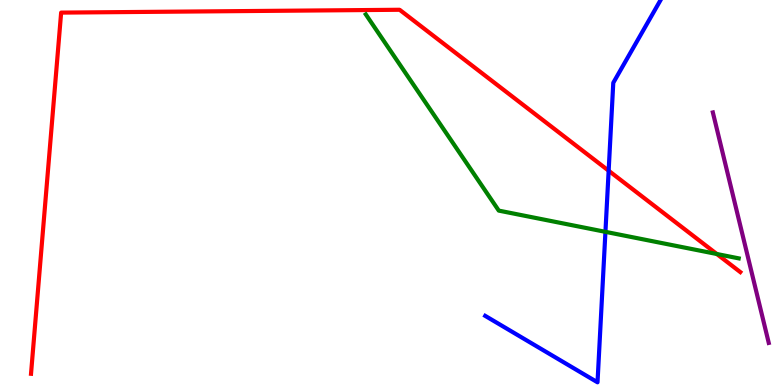[{'lines': ['blue', 'red'], 'intersections': [{'x': 7.85, 'y': 5.57}]}, {'lines': ['green', 'red'], 'intersections': [{'x': 9.25, 'y': 3.4}]}, {'lines': ['purple', 'red'], 'intersections': []}, {'lines': ['blue', 'green'], 'intersections': [{'x': 7.81, 'y': 3.98}]}, {'lines': ['blue', 'purple'], 'intersections': []}, {'lines': ['green', 'purple'], 'intersections': []}]